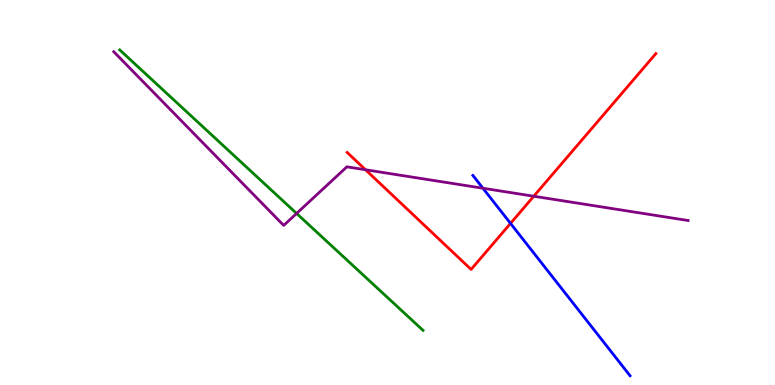[{'lines': ['blue', 'red'], 'intersections': [{'x': 6.59, 'y': 4.2}]}, {'lines': ['green', 'red'], 'intersections': []}, {'lines': ['purple', 'red'], 'intersections': [{'x': 4.72, 'y': 5.59}, {'x': 6.89, 'y': 4.9}]}, {'lines': ['blue', 'green'], 'intersections': []}, {'lines': ['blue', 'purple'], 'intersections': [{'x': 6.23, 'y': 5.11}]}, {'lines': ['green', 'purple'], 'intersections': [{'x': 3.83, 'y': 4.46}]}]